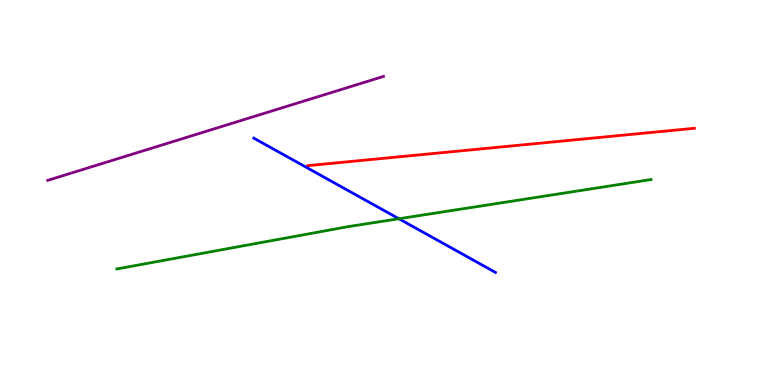[{'lines': ['blue', 'red'], 'intersections': []}, {'lines': ['green', 'red'], 'intersections': []}, {'lines': ['purple', 'red'], 'intersections': []}, {'lines': ['blue', 'green'], 'intersections': [{'x': 5.15, 'y': 4.32}]}, {'lines': ['blue', 'purple'], 'intersections': []}, {'lines': ['green', 'purple'], 'intersections': []}]